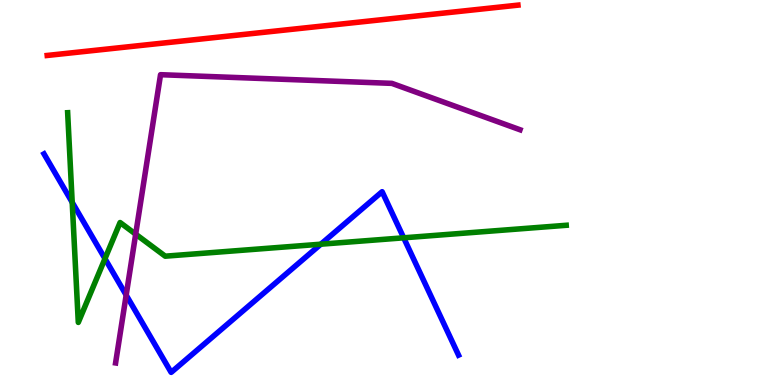[{'lines': ['blue', 'red'], 'intersections': []}, {'lines': ['green', 'red'], 'intersections': []}, {'lines': ['purple', 'red'], 'intersections': []}, {'lines': ['blue', 'green'], 'intersections': [{'x': 0.932, 'y': 4.74}, {'x': 1.35, 'y': 3.28}, {'x': 4.14, 'y': 3.66}, {'x': 5.21, 'y': 3.82}]}, {'lines': ['blue', 'purple'], 'intersections': [{'x': 1.63, 'y': 2.34}]}, {'lines': ['green', 'purple'], 'intersections': [{'x': 1.75, 'y': 3.92}]}]